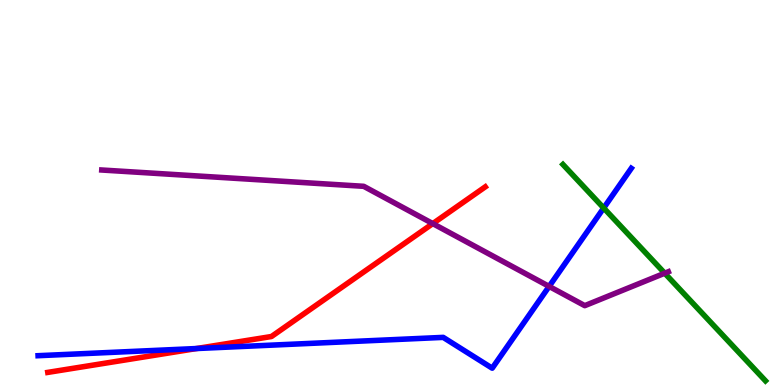[{'lines': ['blue', 'red'], 'intersections': [{'x': 2.54, 'y': 0.947}]}, {'lines': ['green', 'red'], 'intersections': []}, {'lines': ['purple', 'red'], 'intersections': [{'x': 5.58, 'y': 4.19}]}, {'lines': ['blue', 'green'], 'intersections': [{'x': 7.79, 'y': 4.6}]}, {'lines': ['blue', 'purple'], 'intersections': [{'x': 7.09, 'y': 2.56}]}, {'lines': ['green', 'purple'], 'intersections': [{'x': 8.58, 'y': 2.9}]}]